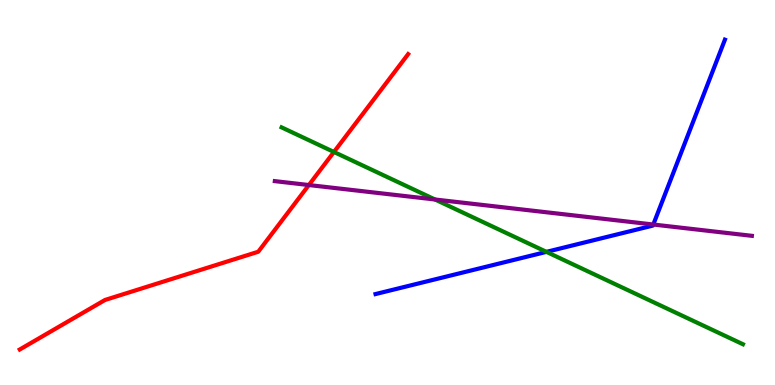[{'lines': ['blue', 'red'], 'intersections': []}, {'lines': ['green', 'red'], 'intersections': [{'x': 4.31, 'y': 6.05}]}, {'lines': ['purple', 'red'], 'intersections': [{'x': 3.99, 'y': 5.19}]}, {'lines': ['blue', 'green'], 'intersections': [{'x': 7.05, 'y': 3.46}]}, {'lines': ['blue', 'purple'], 'intersections': [{'x': 8.43, 'y': 4.17}]}, {'lines': ['green', 'purple'], 'intersections': [{'x': 5.61, 'y': 4.82}]}]